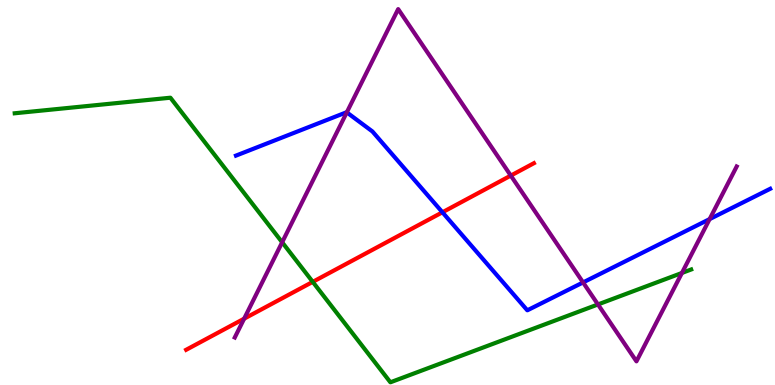[{'lines': ['blue', 'red'], 'intersections': [{'x': 5.71, 'y': 4.49}]}, {'lines': ['green', 'red'], 'intersections': [{'x': 4.04, 'y': 2.68}]}, {'lines': ['purple', 'red'], 'intersections': [{'x': 3.15, 'y': 1.72}, {'x': 6.59, 'y': 5.44}]}, {'lines': ['blue', 'green'], 'intersections': []}, {'lines': ['blue', 'purple'], 'intersections': [{'x': 4.47, 'y': 7.08}, {'x': 7.52, 'y': 2.66}, {'x': 9.16, 'y': 4.31}]}, {'lines': ['green', 'purple'], 'intersections': [{'x': 3.64, 'y': 3.71}, {'x': 7.72, 'y': 2.09}, {'x': 8.8, 'y': 2.91}]}]